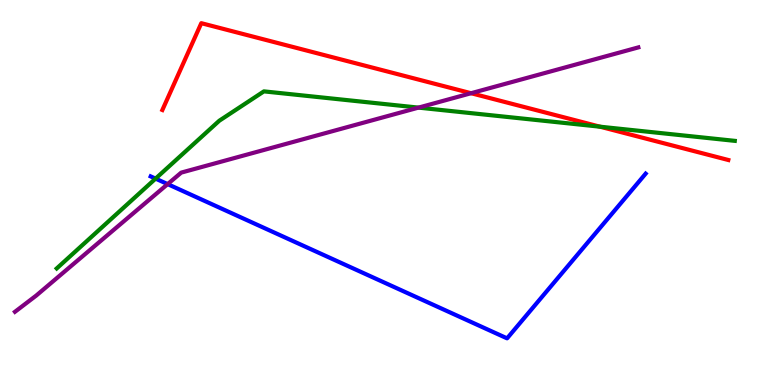[{'lines': ['blue', 'red'], 'intersections': []}, {'lines': ['green', 'red'], 'intersections': [{'x': 7.74, 'y': 6.71}]}, {'lines': ['purple', 'red'], 'intersections': [{'x': 6.08, 'y': 7.58}]}, {'lines': ['blue', 'green'], 'intersections': [{'x': 2.01, 'y': 5.36}]}, {'lines': ['blue', 'purple'], 'intersections': [{'x': 2.16, 'y': 5.22}]}, {'lines': ['green', 'purple'], 'intersections': [{'x': 5.4, 'y': 7.2}]}]